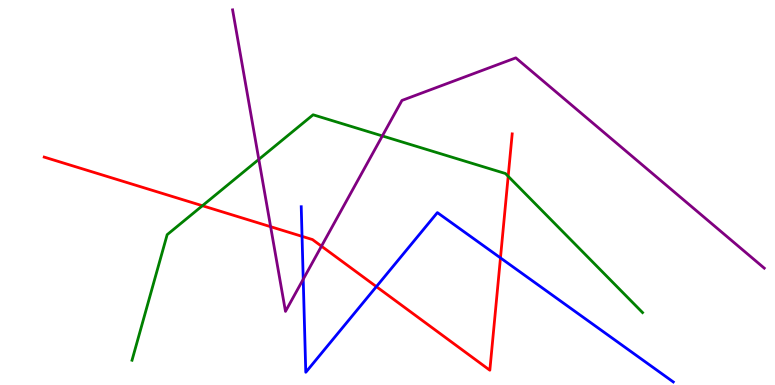[{'lines': ['blue', 'red'], 'intersections': [{'x': 3.9, 'y': 3.86}, {'x': 4.86, 'y': 2.56}, {'x': 6.46, 'y': 3.3}]}, {'lines': ['green', 'red'], 'intersections': [{'x': 2.61, 'y': 4.66}, {'x': 6.56, 'y': 5.42}]}, {'lines': ['purple', 'red'], 'intersections': [{'x': 3.49, 'y': 4.11}, {'x': 4.15, 'y': 3.61}]}, {'lines': ['blue', 'green'], 'intersections': []}, {'lines': ['blue', 'purple'], 'intersections': [{'x': 3.91, 'y': 2.75}]}, {'lines': ['green', 'purple'], 'intersections': [{'x': 3.34, 'y': 5.86}, {'x': 4.93, 'y': 6.47}]}]